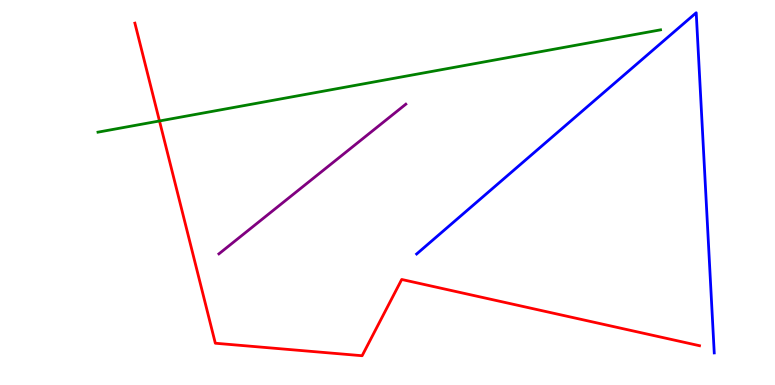[{'lines': ['blue', 'red'], 'intersections': []}, {'lines': ['green', 'red'], 'intersections': [{'x': 2.06, 'y': 6.86}]}, {'lines': ['purple', 'red'], 'intersections': []}, {'lines': ['blue', 'green'], 'intersections': []}, {'lines': ['blue', 'purple'], 'intersections': []}, {'lines': ['green', 'purple'], 'intersections': []}]